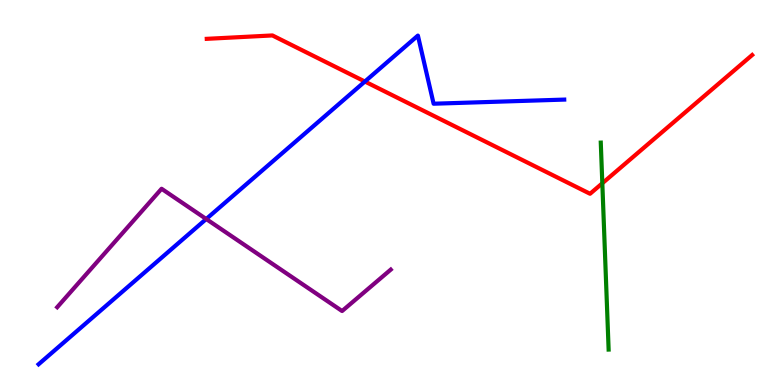[{'lines': ['blue', 'red'], 'intersections': [{'x': 4.71, 'y': 7.88}]}, {'lines': ['green', 'red'], 'intersections': [{'x': 7.77, 'y': 5.24}]}, {'lines': ['purple', 'red'], 'intersections': []}, {'lines': ['blue', 'green'], 'intersections': []}, {'lines': ['blue', 'purple'], 'intersections': [{'x': 2.66, 'y': 4.31}]}, {'lines': ['green', 'purple'], 'intersections': []}]